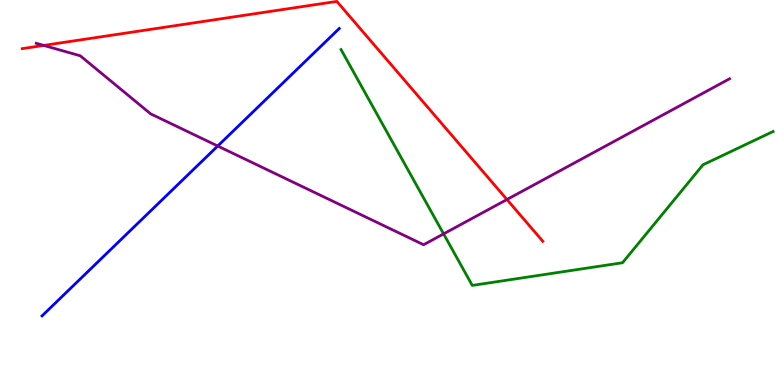[{'lines': ['blue', 'red'], 'intersections': []}, {'lines': ['green', 'red'], 'intersections': []}, {'lines': ['purple', 'red'], 'intersections': [{'x': 0.564, 'y': 8.82}, {'x': 6.54, 'y': 4.82}]}, {'lines': ['blue', 'green'], 'intersections': []}, {'lines': ['blue', 'purple'], 'intersections': [{'x': 2.81, 'y': 6.21}]}, {'lines': ['green', 'purple'], 'intersections': [{'x': 5.72, 'y': 3.93}]}]